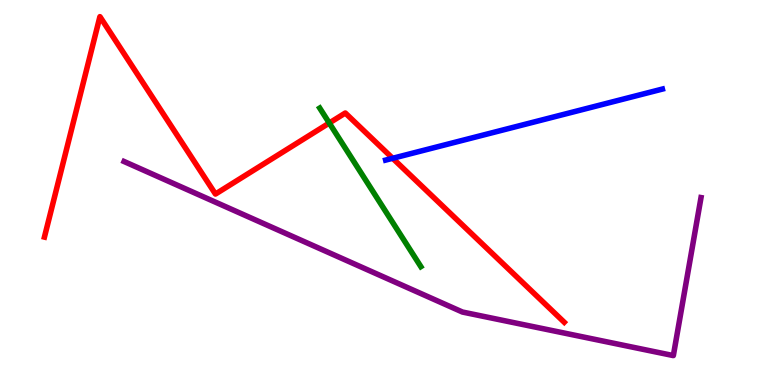[{'lines': ['blue', 'red'], 'intersections': [{'x': 5.07, 'y': 5.89}]}, {'lines': ['green', 'red'], 'intersections': [{'x': 4.25, 'y': 6.8}]}, {'lines': ['purple', 'red'], 'intersections': []}, {'lines': ['blue', 'green'], 'intersections': []}, {'lines': ['blue', 'purple'], 'intersections': []}, {'lines': ['green', 'purple'], 'intersections': []}]